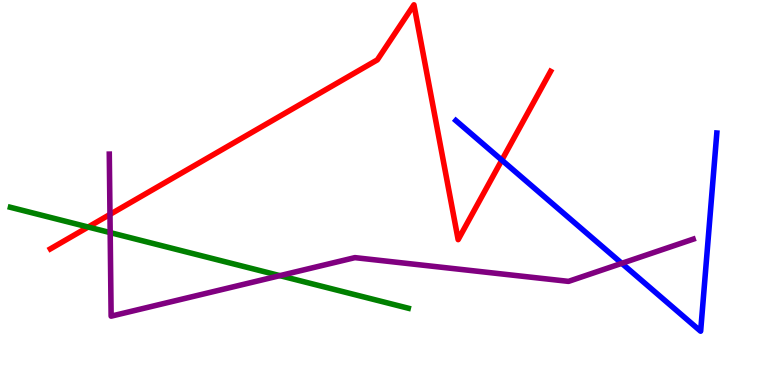[{'lines': ['blue', 'red'], 'intersections': [{'x': 6.48, 'y': 5.84}]}, {'lines': ['green', 'red'], 'intersections': [{'x': 1.14, 'y': 4.1}]}, {'lines': ['purple', 'red'], 'intersections': [{'x': 1.42, 'y': 4.43}]}, {'lines': ['blue', 'green'], 'intersections': []}, {'lines': ['blue', 'purple'], 'intersections': [{'x': 8.02, 'y': 3.16}]}, {'lines': ['green', 'purple'], 'intersections': [{'x': 1.42, 'y': 3.96}, {'x': 3.61, 'y': 2.84}]}]